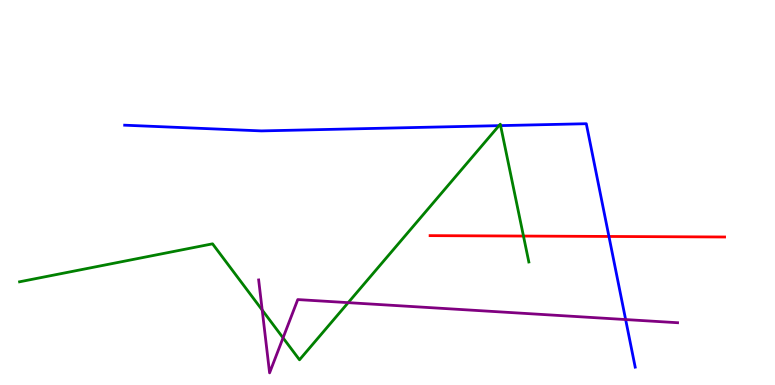[{'lines': ['blue', 'red'], 'intersections': [{'x': 7.86, 'y': 3.86}]}, {'lines': ['green', 'red'], 'intersections': [{'x': 6.75, 'y': 3.87}]}, {'lines': ['purple', 'red'], 'intersections': []}, {'lines': ['blue', 'green'], 'intersections': [{'x': 6.44, 'y': 6.74}, {'x': 6.46, 'y': 6.74}]}, {'lines': ['blue', 'purple'], 'intersections': [{'x': 8.07, 'y': 1.7}]}, {'lines': ['green', 'purple'], 'intersections': [{'x': 3.38, 'y': 1.95}, {'x': 3.65, 'y': 1.22}, {'x': 4.49, 'y': 2.14}]}]